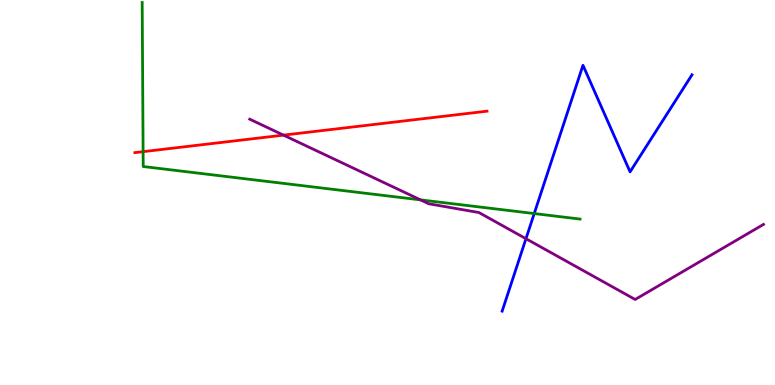[{'lines': ['blue', 'red'], 'intersections': []}, {'lines': ['green', 'red'], 'intersections': [{'x': 1.85, 'y': 6.06}]}, {'lines': ['purple', 'red'], 'intersections': [{'x': 3.66, 'y': 6.49}]}, {'lines': ['blue', 'green'], 'intersections': [{'x': 6.89, 'y': 4.45}]}, {'lines': ['blue', 'purple'], 'intersections': [{'x': 6.79, 'y': 3.8}]}, {'lines': ['green', 'purple'], 'intersections': [{'x': 5.43, 'y': 4.81}]}]